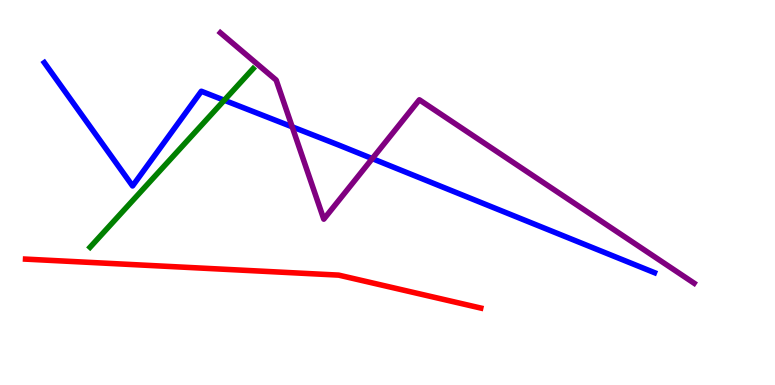[{'lines': ['blue', 'red'], 'intersections': []}, {'lines': ['green', 'red'], 'intersections': []}, {'lines': ['purple', 'red'], 'intersections': []}, {'lines': ['blue', 'green'], 'intersections': [{'x': 2.89, 'y': 7.4}]}, {'lines': ['blue', 'purple'], 'intersections': [{'x': 3.77, 'y': 6.71}, {'x': 4.8, 'y': 5.88}]}, {'lines': ['green', 'purple'], 'intersections': []}]